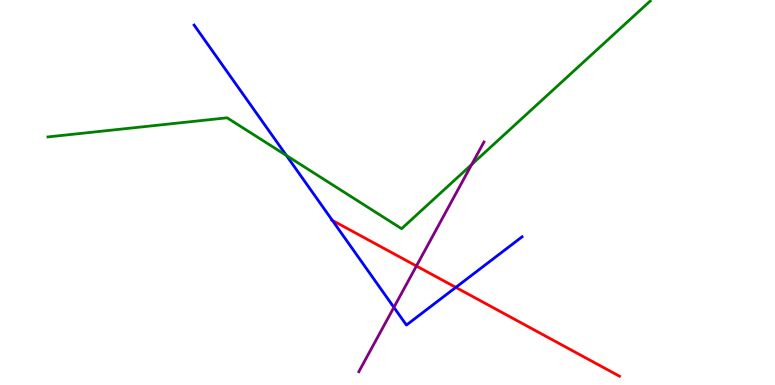[{'lines': ['blue', 'red'], 'intersections': [{'x': 4.29, 'y': 4.28}, {'x': 5.88, 'y': 2.54}]}, {'lines': ['green', 'red'], 'intersections': []}, {'lines': ['purple', 'red'], 'intersections': [{'x': 5.37, 'y': 3.09}]}, {'lines': ['blue', 'green'], 'intersections': [{'x': 3.7, 'y': 5.96}]}, {'lines': ['blue', 'purple'], 'intersections': [{'x': 5.08, 'y': 2.02}]}, {'lines': ['green', 'purple'], 'intersections': [{'x': 6.09, 'y': 5.73}]}]